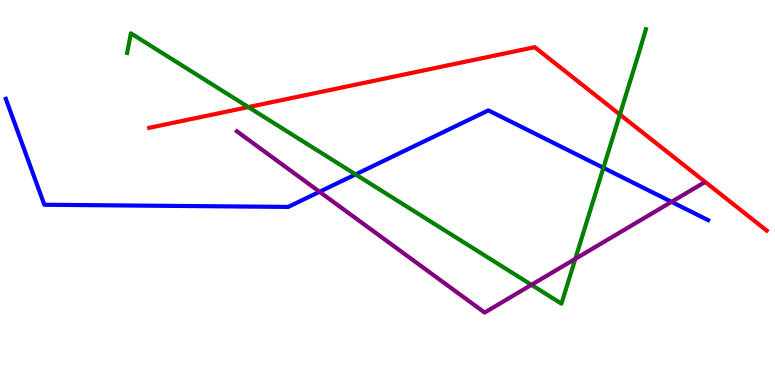[{'lines': ['blue', 'red'], 'intersections': []}, {'lines': ['green', 'red'], 'intersections': [{'x': 3.2, 'y': 7.22}, {'x': 8.0, 'y': 7.03}]}, {'lines': ['purple', 'red'], 'intersections': []}, {'lines': ['blue', 'green'], 'intersections': [{'x': 4.59, 'y': 5.47}, {'x': 7.79, 'y': 5.64}]}, {'lines': ['blue', 'purple'], 'intersections': [{'x': 4.12, 'y': 5.02}, {'x': 8.66, 'y': 4.76}]}, {'lines': ['green', 'purple'], 'intersections': [{'x': 6.86, 'y': 2.6}, {'x': 7.42, 'y': 3.28}]}]